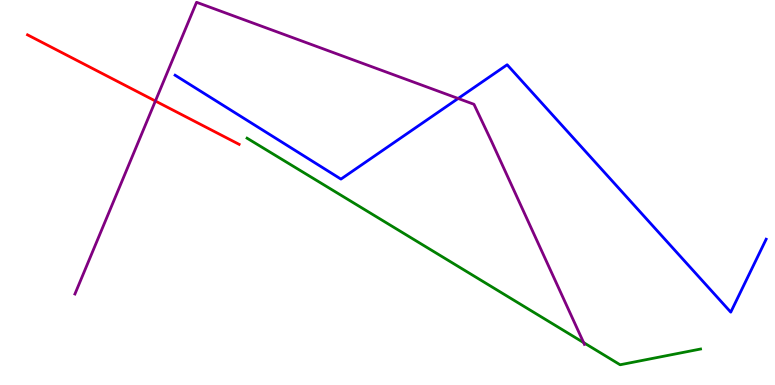[{'lines': ['blue', 'red'], 'intersections': []}, {'lines': ['green', 'red'], 'intersections': []}, {'lines': ['purple', 'red'], 'intersections': [{'x': 2.01, 'y': 7.38}]}, {'lines': ['blue', 'green'], 'intersections': []}, {'lines': ['blue', 'purple'], 'intersections': [{'x': 5.91, 'y': 7.44}]}, {'lines': ['green', 'purple'], 'intersections': [{'x': 7.53, 'y': 1.1}]}]